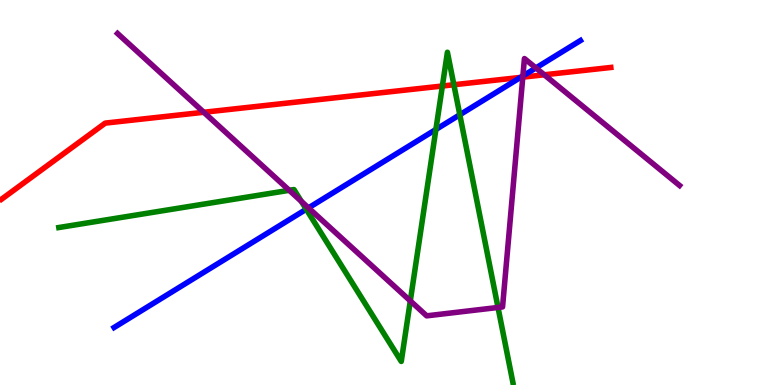[{'lines': ['blue', 'red'], 'intersections': [{'x': 6.72, 'y': 7.99}]}, {'lines': ['green', 'red'], 'intersections': [{'x': 5.71, 'y': 7.77}, {'x': 5.86, 'y': 7.8}]}, {'lines': ['purple', 'red'], 'intersections': [{'x': 2.63, 'y': 7.08}, {'x': 6.75, 'y': 8.0}, {'x': 7.02, 'y': 8.06}]}, {'lines': ['blue', 'green'], 'intersections': [{'x': 3.95, 'y': 4.56}, {'x': 5.62, 'y': 6.64}, {'x': 5.93, 'y': 7.02}]}, {'lines': ['blue', 'purple'], 'intersections': [{'x': 3.98, 'y': 4.6}, {'x': 6.75, 'y': 8.03}, {'x': 6.91, 'y': 8.24}]}, {'lines': ['green', 'purple'], 'intersections': [{'x': 3.73, 'y': 5.06}, {'x': 3.89, 'y': 4.77}, {'x': 5.29, 'y': 2.18}, {'x': 6.43, 'y': 2.01}]}]